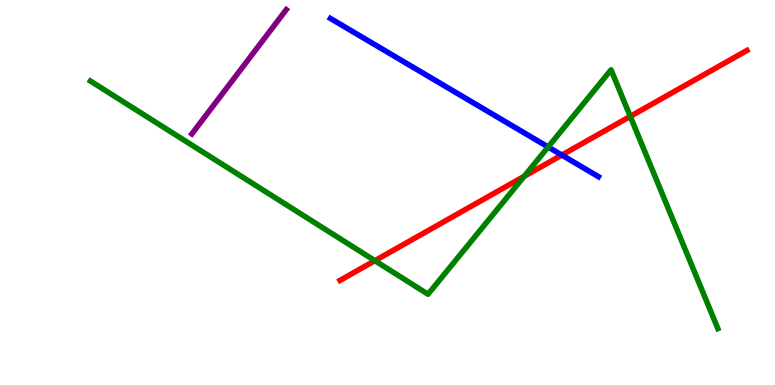[{'lines': ['blue', 'red'], 'intersections': [{'x': 7.25, 'y': 5.97}]}, {'lines': ['green', 'red'], 'intersections': [{'x': 4.84, 'y': 3.23}, {'x': 6.76, 'y': 5.42}, {'x': 8.13, 'y': 6.98}]}, {'lines': ['purple', 'red'], 'intersections': []}, {'lines': ['blue', 'green'], 'intersections': [{'x': 7.07, 'y': 6.18}]}, {'lines': ['blue', 'purple'], 'intersections': []}, {'lines': ['green', 'purple'], 'intersections': []}]